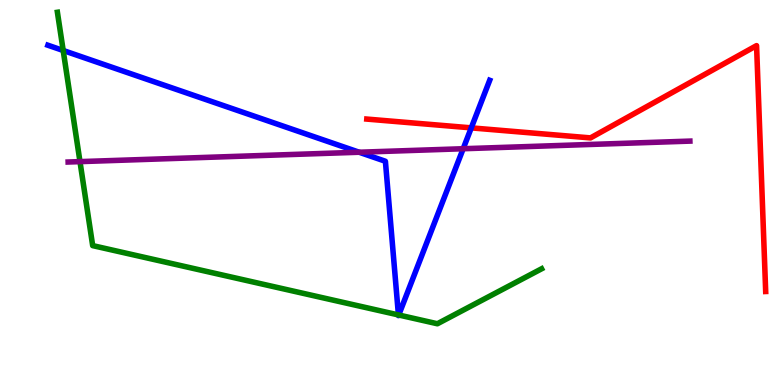[{'lines': ['blue', 'red'], 'intersections': [{'x': 6.08, 'y': 6.68}]}, {'lines': ['green', 'red'], 'intersections': []}, {'lines': ['purple', 'red'], 'intersections': []}, {'lines': ['blue', 'green'], 'intersections': [{'x': 0.815, 'y': 8.69}, {'x': 5.14, 'y': 1.82}, {'x': 5.15, 'y': 1.82}]}, {'lines': ['blue', 'purple'], 'intersections': [{'x': 4.63, 'y': 6.05}, {'x': 5.98, 'y': 6.14}]}, {'lines': ['green', 'purple'], 'intersections': [{'x': 1.03, 'y': 5.8}]}]